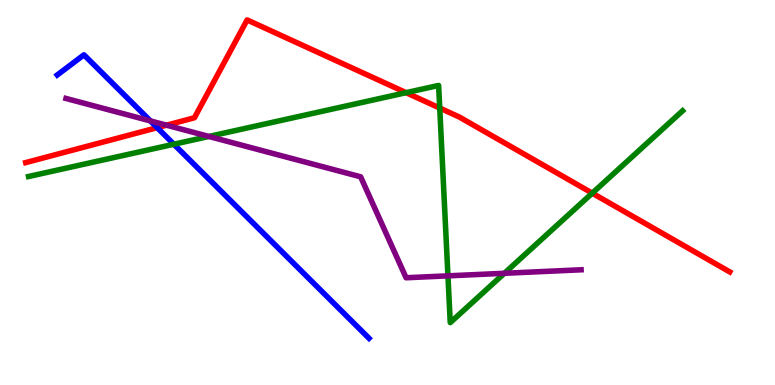[{'lines': ['blue', 'red'], 'intersections': [{'x': 2.03, 'y': 6.68}]}, {'lines': ['green', 'red'], 'intersections': [{'x': 5.24, 'y': 7.59}, {'x': 5.67, 'y': 7.19}, {'x': 7.64, 'y': 4.98}]}, {'lines': ['purple', 'red'], 'intersections': [{'x': 2.15, 'y': 6.75}]}, {'lines': ['blue', 'green'], 'intersections': [{'x': 2.24, 'y': 6.25}]}, {'lines': ['blue', 'purple'], 'intersections': [{'x': 1.94, 'y': 6.86}]}, {'lines': ['green', 'purple'], 'intersections': [{'x': 2.7, 'y': 6.46}, {'x': 5.78, 'y': 2.84}, {'x': 6.51, 'y': 2.9}]}]